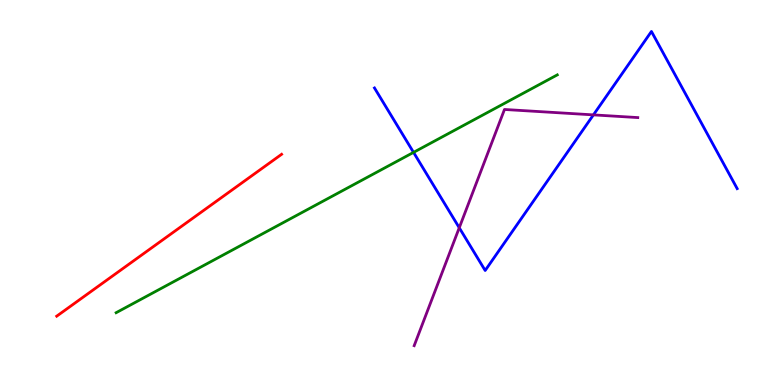[{'lines': ['blue', 'red'], 'intersections': []}, {'lines': ['green', 'red'], 'intersections': []}, {'lines': ['purple', 'red'], 'intersections': []}, {'lines': ['blue', 'green'], 'intersections': [{'x': 5.34, 'y': 6.04}]}, {'lines': ['blue', 'purple'], 'intersections': [{'x': 5.93, 'y': 4.08}, {'x': 7.66, 'y': 7.02}]}, {'lines': ['green', 'purple'], 'intersections': []}]